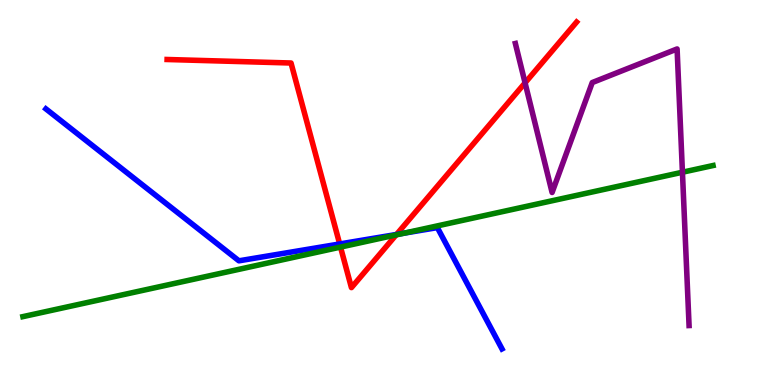[{'lines': ['blue', 'red'], 'intersections': [{'x': 4.38, 'y': 3.66}, {'x': 5.12, 'y': 3.91}]}, {'lines': ['green', 'red'], 'intersections': [{'x': 4.39, 'y': 3.58}, {'x': 5.11, 'y': 3.9}]}, {'lines': ['purple', 'red'], 'intersections': [{'x': 6.78, 'y': 7.85}]}, {'lines': ['blue', 'green'], 'intersections': [{'x': 5.21, 'y': 3.94}]}, {'lines': ['blue', 'purple'], 'intersections': []}, {'lines': ['green', 'purple'], 'intersections': [{'x': 8.81, 'y': 5.53}]}]